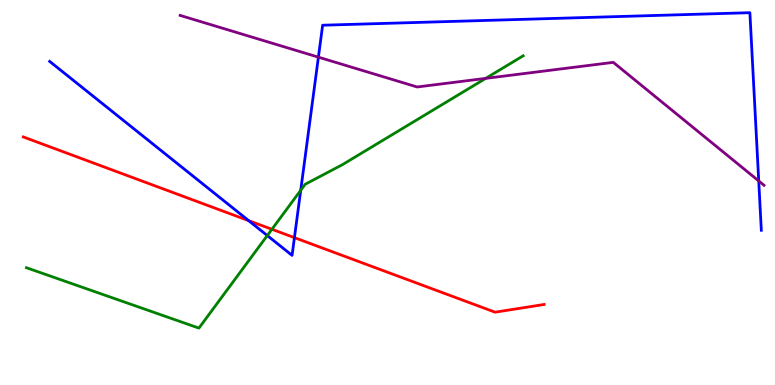[{'lines': ['blue', 'red'], 'intersections': [{'x': 3.21, 'y': 4.27}, {'x': 3.8, 'y': 3.83}]}, {'lines': ['green', 'red'], 'intersections': [{'x': 3.51, 'y': 4.04}]}, {'lines': ['purple', 'red'], 'intersections': []}, {'lines': ['blue', 'green'], 'intersections': [{'x': 3.45, 'y': 3.88}, {'x': 3.88, 'y': 5.06}]}, {'lines': ['blue', 'purple'], 'intersections': [{'x': 4.11, 'y': 8.52}, {'x': 9.79, 'y': 5.3}]}, {'lines': ['green', 'purple'], 'intersections': [{'x': 6.27, 'y': 7.96}]}]